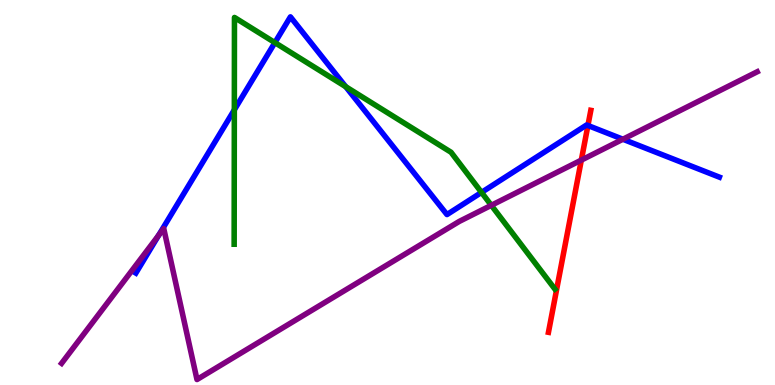[{'lines': ['blue', 'red'], 'intersections': [{'x': 7.59, 'y': 6.74}]}, {'lines': ['green', 'red'], 'intersections': []}, {'lines': ['purple', 'red'], 'intersections': [{'x': 7.5, 'y': 5.84}]}, {'lines': ['blue', 'green'], 'intersections': [{'x': 3.02, 'y': 7.15}, {'x': 3.55, 'y': 8.89}, {'x': 4.46, 'y': 7.75}, {'x': 6.21, 'y': 5.0}]}, {'lines': ['blue', 'purple'], 'intersections': [{'x': 2.05, 'y': 3.89}, {'x': 8.04, 'y': 6.38}]}, {'lines': ['green', 'purple'], 'intersections': [{'x': 6.34, 'y': 4.67}]}]